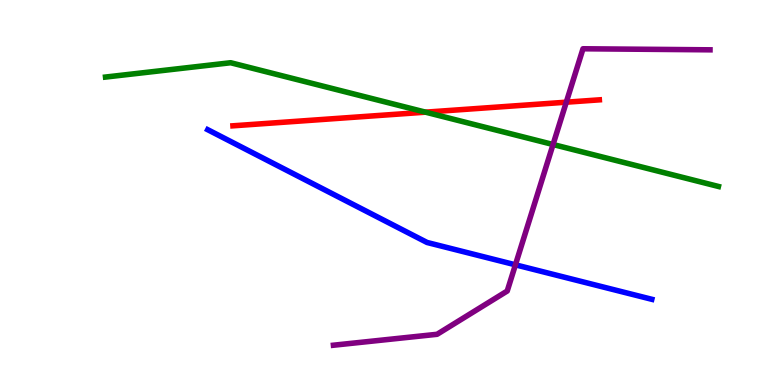[{'lines': ['blue', 'red'], 'intersections': []}, {'lines': ['green', 'red'], 'intersections': [{'x': 5.49, 'y': 7.09}]}, {'lines': ['purple', 'red'], 'intersections': [{'x': 7.31, 'y': 7.35}]}, {'lines': ['blue', 'green'], 'intersections': []}, {'lines': ['blue', 'purple'], 'intersections': [{'x': 6.65, 'y': 3.12}]}, {'lines': ['green', 'purple'], 'intersections': [{'x': 7.14, 'y': 6.25}]}]